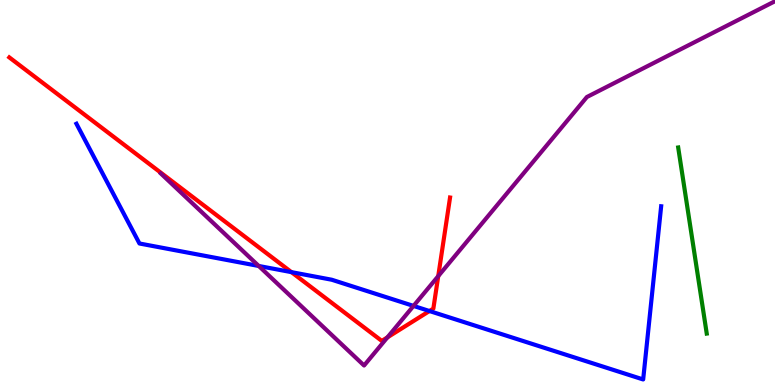[{'lines': ['blue', 'red'], 'intersections': [{'x': 3.76, 'y': 2.93}, {'x': 5.54, 'y': 1.92}]}, {'lines': ['green', 'red'], 'intersections': []}, {'lines': ['purple', 'red'], 'intersections': [{'x': 5.0, 'y': 1.24}, {'x': 5.65, 'y': 2.83}]}, {'lines': ['blue', 'green'], 'intersections': []}, {'lines': ['blue', 'purple'], 'intersections': [{'x': 3.34, 'y': 3.09}, {'x': 5.34, 'y': 2.05}]}, {'lines': ['green', 'purple'], 'intersections': []}]